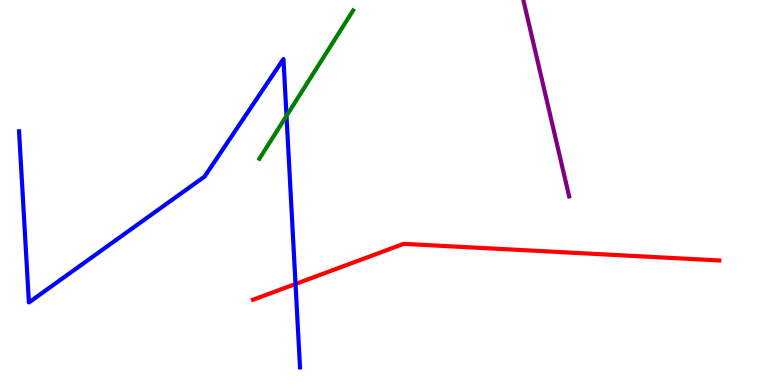[{'lines': ['blue', 'red'], 'intersections': [{'x': 3.81, 'y': 2.62}]}, {'lines': ['green', 'red'], 'intersections': []}, {'lines': ['purple', 'red'], 'intersections': []}, {'lines': ['blue', 'green'], 'intersections': [{'x': 3.7, 'y': 6.99}]}, {'lines': ['blue', 'purple'], 'intersections': []}, {'lines': ['green', 'purple'], 'intersections': []}]